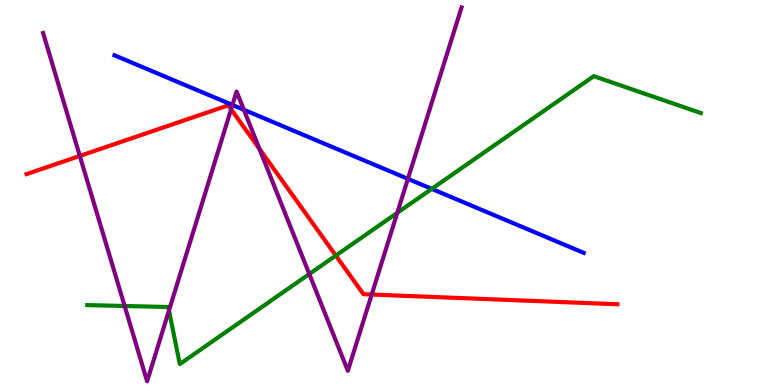[{'lines': ['blue', 'red'], 'intersections': []}, {'lines': ['green', 'red'], 'intersections': [{'x': 4.33, 'y': 3.36}]}, {'lines': ['purple', 'red'], 'intersections': [{'x': 1.03, 'y': 5.95}, {'x': 2.98, 'y': 7.16}, {'x': 3.35, 'y': 6.13}, {'x': 4.8, 'y': 2.35}]}, {'lines': ['blue', 'green'], 'intersections': [{'x': 5.57, 'y': 5.09}]}, {'lines': ['blue', 'purple'], 'intersections': [{'x': 3.0, 'y': 7.27}, {'x': 3.15, 'y': 7.15}, {'x': 5.26, 'y': 5.35}]}, {'lines': ['green', 'purple'], 'intersections': [{'x': 1.61, 'y': 2.05}, {'x': 2.18, 'y': 1.93}, {'x': 3.99, 'y': 2.88}, {'x': 5.13, 'y': 4.47}]}]